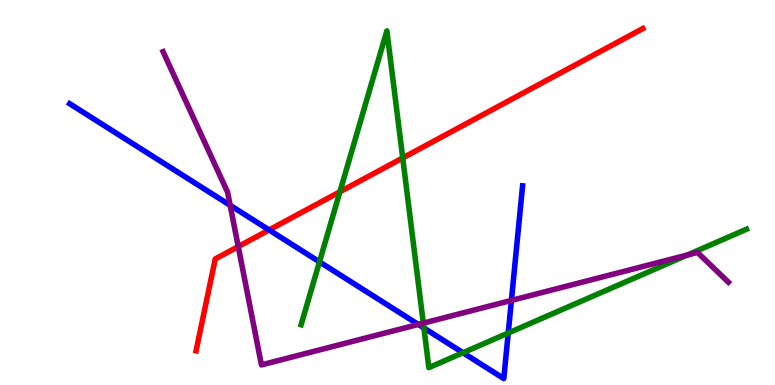[{'lines': ['blue', 'red'], 'intersections': [{'x': 3.47, 'y': 4.03}]}, {'lines': ['green', 'red'], 'intersections': [{'x': 4.39, 'y': 5.02}, {'x': 5.2, 'y': 5.9}]}, {'lines': ['purple', 'red'], 'intersections': [{'x': 3.07, 'y': 3.6}]}, {'lines': ['blue', 'green'], 'intersections': [{'x': 4.12, 'y': 3.2}, {'x': 5.47, 'y': 1.48}, {'x': 5.97, 'y': 0.838}, {'x': 6.56, 'y': 1.35}]}, {'lines': ['blue', 'purple'], 'intersections': [{'x': 2.97, 'y': 4.67}, {'x': 5.4, 'y': 1.57}, {'x': 6.6, 'y': 2.2}]}, {'lines': ['green', 'purple'], 'intersections': [{'x': 5.46, 'y': 1.61}, {'x': 8.87, 'y': 3.38}]}]